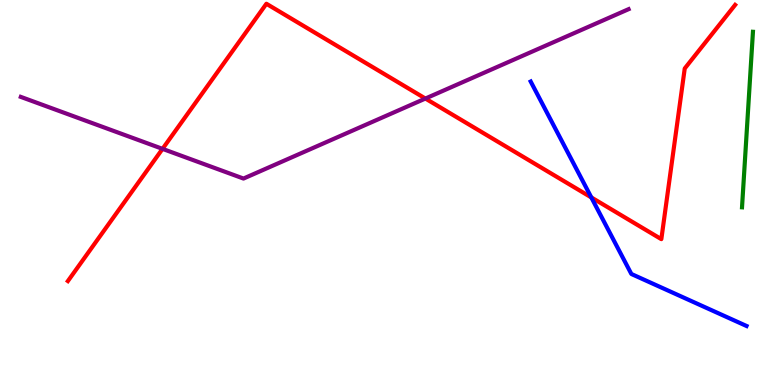[{'lines': ['blue', 'red'], 'intersections': [{'x': 7.63, 'y': 4.87}]}, {'lines': ['green', 'red'], 'intersections': []}, {'lines': ['purple', 'red'], 'intersections': [{'x': 2.1, 'y': 6.13}, {'x': 5.49, 'y': 7.44}]}, {'lines': ['blue', 'green'], 'intersections': []}, {'lines': ['blue', 'purple'], 'intersections': []}, {'lines': ['green', 'purple'], 'intersections': []}]